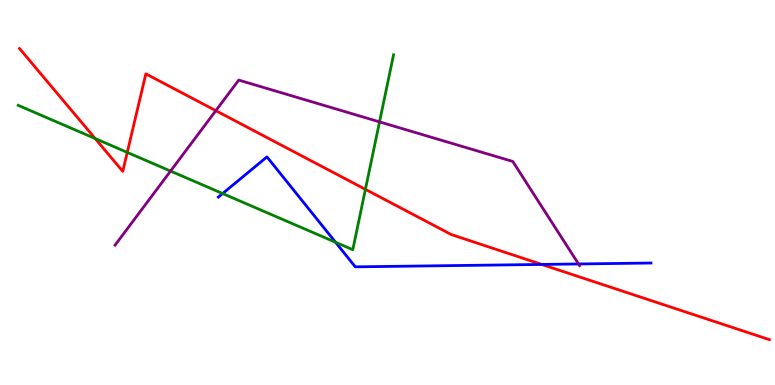[{'lines': ['blue', 'red'], 'intersections': [{'x': 6.99, 'y': 3.13}]}, {'lines': ['green', 'red'], 'intersections': [{'x': 1.23, 'y': 6.4}, {'x': 1.64, 'y': 6.04}, {'x': 4.71, 'y': 5.08}]}, {'lines': ['purple', 'red'], 'intersections': [{'x': 2.78, 'y': 7.13}]}, {'lines': ['blue', 'green'], 'intersections': [{'x': 2.87, 'y': 4.97}, {'x': 4.33, 'y': 3.71}]}, {'lines': ['blue', 'purple'], 'intersections': [{'x': 7.47, 'y': 3.14}]}, {'lines': ['green', 'purple'], 'intersections': [{'x': 2.2, 'y': 5.56}, {'x': 4.9, 'y': 6.83}]}]